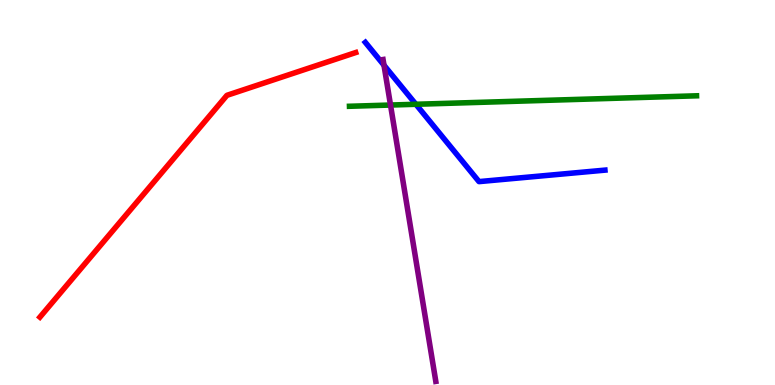[{'lines': ['blue', 'red'], 'intersections': []}, {'lines': ['green', 'red'], 'intersections': []}, {'lines': ['purple', 'red'], 'intersections': []}, {'lines': ['blue', 'green'], 'intersections': [{'x': 5.37, 'y': 7.29}]}, {'lines': ['blue', 'purple'], 'intersections': [{'x': 4.95, 'y': 8.31}]}, {'lines': ['green', 'purple'], 'intersections': [{'x': 5.04, 'y': 7.27}]}]